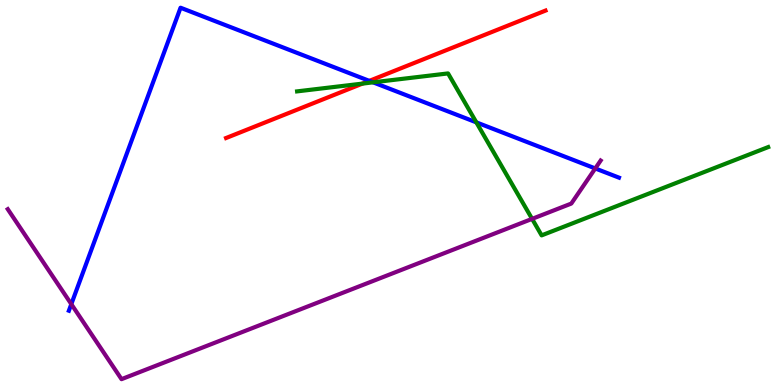[{'lines': ['blue', 'red'], 'intersections': [{'x': 4.77, 'y': 7.9}]}, {'lines': ['green', 'red'], 'intersections': [{'x': 4.68, 'y': 7.83}]}, {'lines': ['purple', 'red'], 'intersections': []}, {'lines': ['blue', 'green'], 'intersections': [{'x': 4.81, 'y': 7.86}, {'x': 6.15, 'y': 6.82}]}, {'lines': ['blue', 'purple'], 'intersections': [{'x': 0.92, 'y': 2.1}, {'x': 7.68, 'y': 5.62}]}, {'lines': ['green', 'purple'], 'intersections': [{'x': 6.87, 'y': 4.31}]}]